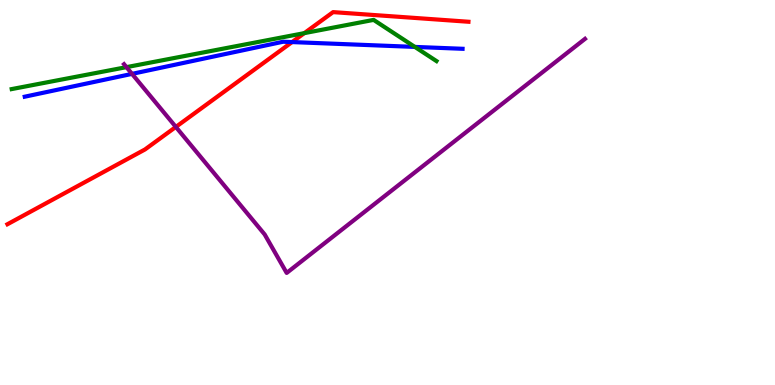[{'lines': ['blue', 'red'], 'intersections': [{'x': 3.77, 'y': 8.91}]}, {'lines': ['green', 'red'], 'intersections': [{'x': 3.93, 'y': 9.14}]}, {'lines': ['purple', 'red'], 'intersections': [{'x': 2.27, 'y': 6.7}]}, {'lines': ['blue', 'green'], 'intersections': [{'x': 5.35, 'y': 8.78}]}, {'lines': ['blue', 'purple'], 'intersections': [{'x': 1.7, 'y': 8.08}]}, {'lines': ['green', 'purple'], 'intersections': [{'x': 1.63, 'y': 8.26}]}]